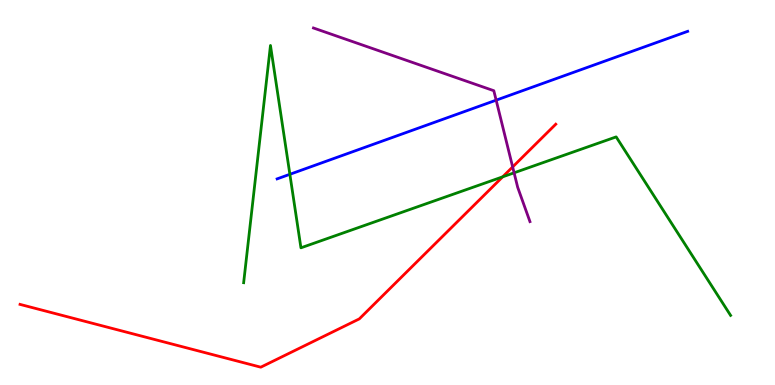[{'lines': ['blue', 'red'], 'intersections': []}, {'lines': ['green', 'red'], 'intersections': [{'x': 6.49, 'y': 5.41}]}, {'lines': ['purple', 'red'], 'intersections': [{'x': 6.61, 'y': 5.66}]}, {'lines': ['blue', 'green'], 'intersections': [{'x': 3.74, 'y': 5.47}]}, {'lines': ['blue', 'purple'], 'intersections': [{'x': 6.4, 'y': 7.4}]}, {'lines': ['green', 'purple'], 'intersections': [{'x': 6.63, 'y': 5.51}]}]